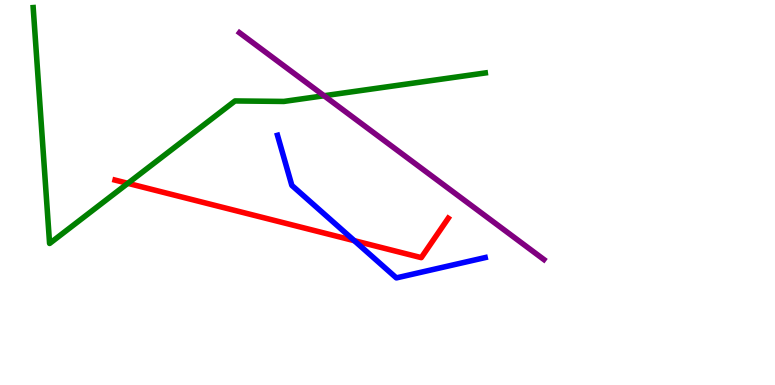[{'lines': ['blue', 'red'], 'intersections': [{'x': 4.57, 'y': 3.75}]}, {'lines': ['green', 'red'], 'intersections': [{'x': 1.65, 'y': 5.24}]}, {'lines': ['purple', 'red'], 'intersections': []}, {'lines': ['blue', 'green'], 'intersections': []}, {'lines': ['blue', 'purple'], 'intersections': []}, {'lines': ['green', 'purple'], 'intersections': [{'x': 4.18, 'y': 7.51}]}]